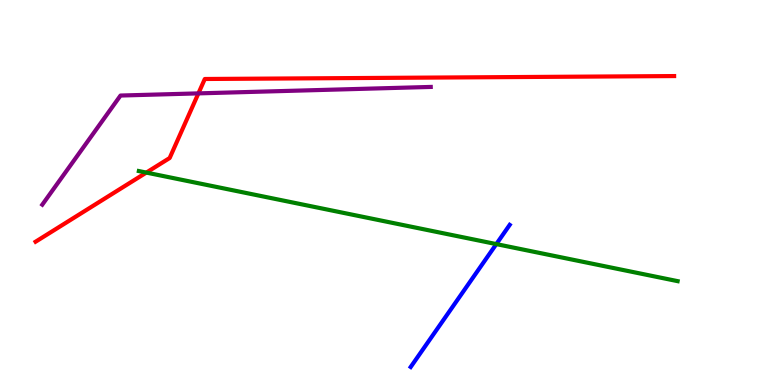[{'lines': ['blue', 'red'], 'intersections': []}, {'lines': ['green', 'red'], 'intersections': [{'x': 1.89, 'y': 5.52}]}, {'lines': ['purple', 'red'], 'intersections': [{'x': 2.56, 'y': 7.57}]}, {'lines': ['blue', 'green'], 'intersections': [{'x': 6.4, 'y': 3.66}]}, {'lines': ['blue', 'purple'], 'intersections': []}, {'lines': ['green', 'purple'], 'intersections': []}]